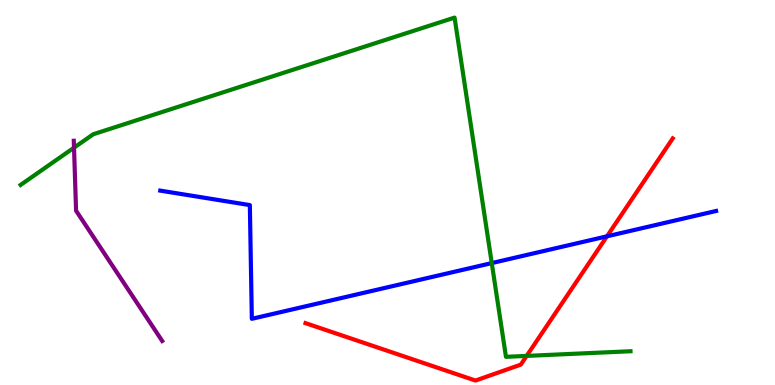[{'lines': ['blue', 'red'], 'intersections': [{'x': 7.83, 'y': 3.86}]}, {'lines': ['green', 'red'], 'intersections': [{'x': 6.8, 'y': 0.756}]}, {'lines': ['purple', 'red'], 'intersections': []}, {'lines': ['blue', 'green'], 'intersections': [{'x': 6.35, 'y': 3.17}]}, {'lines': ['blue', 'purple'], 'intersections': []}, {'lines': ['green', 'purple'], 'intersections': [{'x': 0.955, 'y': 6.16}]}]